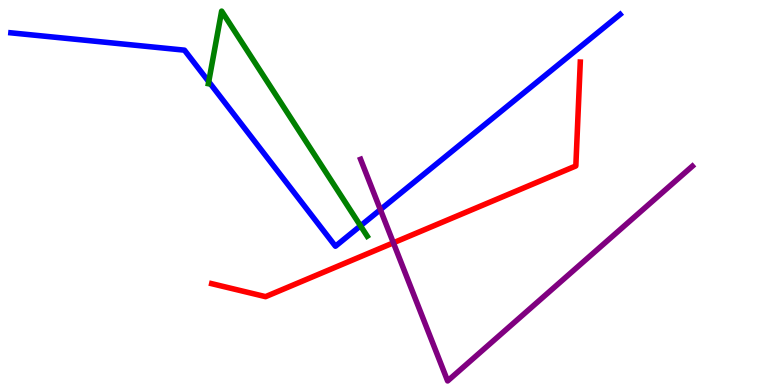[{'lines': ['blue', 'red'], 'intersections': []}, {'lines': ['green', 'red'], 'intersections': []}, {'lines': ['purple', 'red'], 'intersections': [{'x': 5.08, 'y': 3.69}]}, {'lines': ['blue', 'green'], 'intersections': [{'x': 2.69, 'y': 7.88}, {'x': 4.65, 'y': 4.13}]}, {'lines': ['blue', 'purple'], 'intersections': [{'x': 4.91, 'y': 4.55}]}, {'lines': ['green', 'purple'], 'intersections': []}]